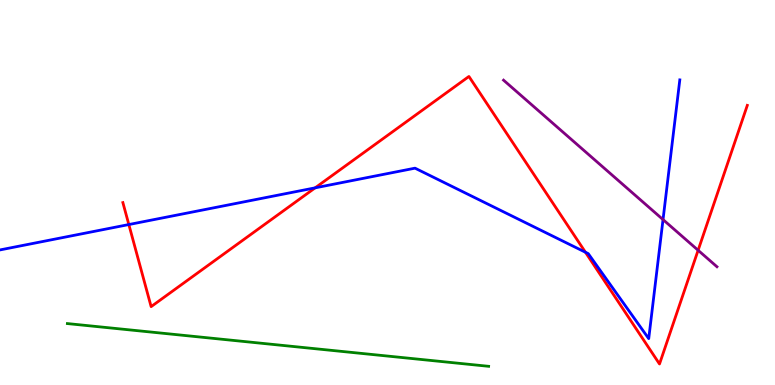[{'lines': ['blue', 'red'], 'intersections': [{'x': 1.66, 'y': 4.17}, {'x': 4.07, 'y': 5.12}, {'x': 7.55, 'y': 3.45}]}, {'lines': ['green', 'red'], 'intersections': []}, {'lines': ['purple', 'red'], 'intersections': [{'x': 9.01, 'y': 3.5}]}, {'lines': ['blue', 'green'], 'intersections': []}, {'lines': ['blue', 'purple'], 'intersections': [{'x': 8.56, 'y': 4.3}]}, {'lines': ['green', 'purple'], 'intersections': []}]